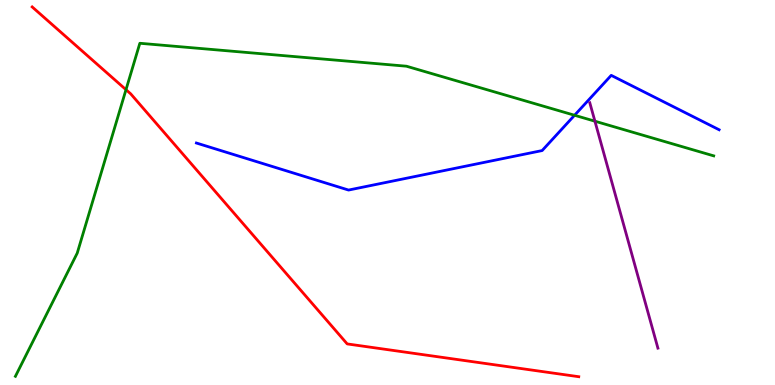[{'lines': ['blue', 'red'], 'intersections': []}, {'lines': ['green', 'red'], 'intersections': [{'x': 1.63, 'y': 7.67}]}, {'lines': ['purple', 'red'], 'intersections': []}, {'lines': ['blue', 'green'], 'intersections': [{'x': 7.41, 'y': 7.01}]}, {'lines': ['blue', 'purple'], 'intersections': []}, {'lines': ['green', 'purple'], 'intersections': [{'x': 7.68, 'y': 6.85}]}]